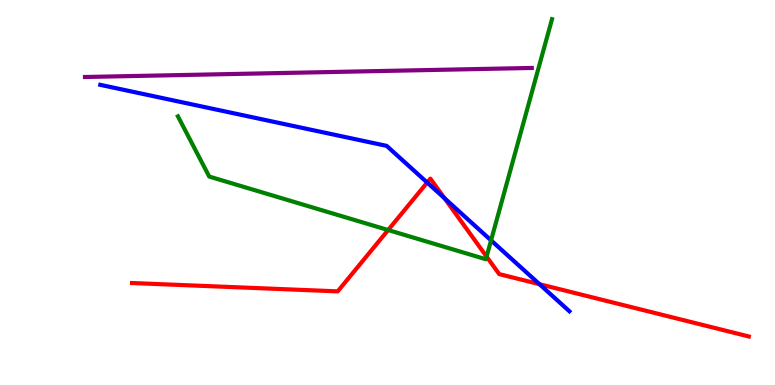[{'lines': ['blue', 'red'], 'intersections': [{'x': 5.51, 'y': 5.26}, {'x': 5.74, 'y': 4.85}, {'x': 6.96, 'y': 2.62}]}, {'lines': ['green', 'red'], 'intersections': [{'x': 5.01, 'y': 4.03}, {'x': 6.28, 'y': 3.33}]}, {'lines': ['purple', 'red'], 'intersections': []}, {'lines': ['blue', 'green'], 'intersections': [{'x': 6.34, 'y': 3.76}]}, {'lines': ['blue', 'purple'], 'intersections': []}, {'lines': ['green', 'purple'], 'intersections': []}]